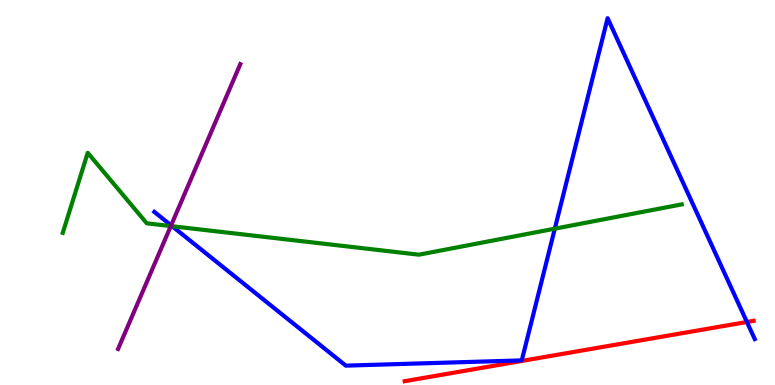[{'lines': ['blue', 'red'], 'intersections': [{'x': 9.64, 'y': 1.64}]}, {'lines': ['green', 'red'], 'intersections': []}, {'lines': ['purple', 'red'], 'intersections': []}, {'lines': ['blue', 'green'], 'intersections': [{'x': 2.22, 'y': 4.12}, {'x': 7.16, 'y': 4.06}]}, {'lines': ['blue', 'purple'], 'intersections': [{'x': 2.21, 'y': 4.15}]}, {'lines': ['green', 'purple'], 'intersections': [{'x': 2.2, 'y': 4.13}]}]